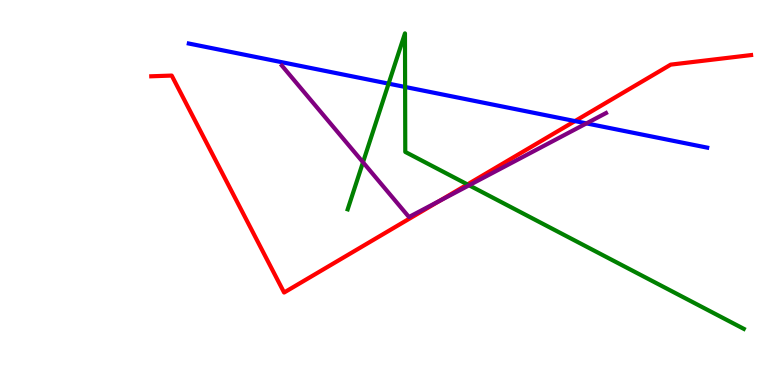[{'lines': ['blue', 'red'], 'intersections': [{'x': 7.42, 'y': 6.86}]}, {'lines': ['green', 'red'], 'intersections': [{'x': 6.03, 'y': 5.21}]}, {'lines': ['purple', 'red'], 'intersections': [{'x': 5.68, 'y': 4.79}]}, {'lines': ['blue', 'green'], 'intersections': [{'x': 5.01, 'y': 7.83}, {'x': 5.23, 'y': 7.74}]}, {'lines': ['blue', 'purple'], 'intersections': [{'x': 7.57, 'y': 6.8}]}, {'lines': ['green', 'purple'], 'intersections': [{'x': 4.68, 'y': 5.79}, {'x': 6.05, 'y': 5.19}]}]